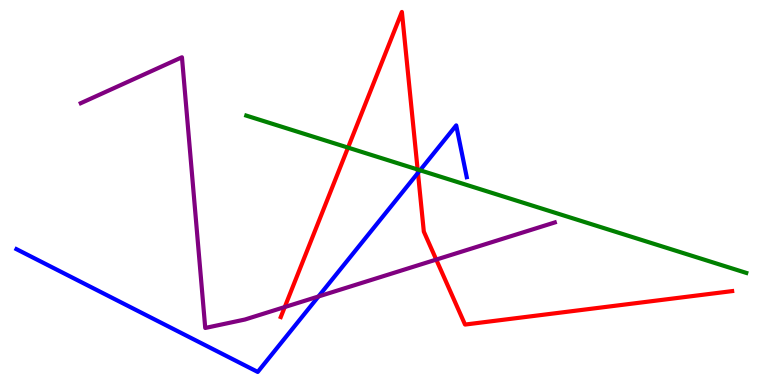[{'lines': ['blue', 'red'], 'intersections': [{'x': 5.39, 'y': 5.51}]}, {'lines': ['green', 'red'], 'intersections': [{'x': 4.49, 'y': 6.17}, {'x': 5.39, 'y': 5.6}]}, {'lines': ['purple', 'red'], 'intersections': [{'x': 3.67, 'y': 2.02}, {'x': 5.63, 'y': 3.26}]}, {'lines': ['blue', 'green'], 'intersections': [{'x': 5.42, 'y': 5.58}]}, {'lines': ['blue', 'purple'], 'intersections': [{'x': 4.11, 'y': 2.3}]}, {'lines': ['green', 'purple'], 'intersections': []}]